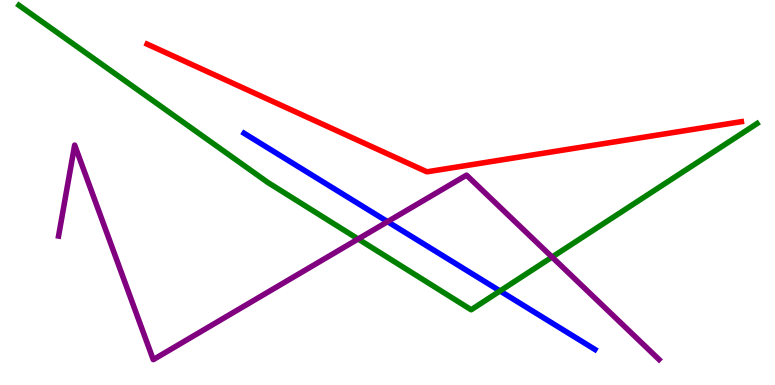[{'lines': ['blue', 'red'], 'intersections': []}, {'lines': ['green', 'red'], 'intersections': []}, {'lines': ['purple', 'red'], 'intersections': []}, {'lines': ['blue', 'green'], 'intersections': [{'x': 6.45, 'y': 2.44}]}, {'lines': ['blue', 'purple'], 'intersections': [{'x': 5.0, 'y': 4.24}]}, {'lines': ['green', 'purple'], 'intersections': [{'x': 4.62, 'y': 3.79}, {'x': 7.12, 'y': 3.32}]}]